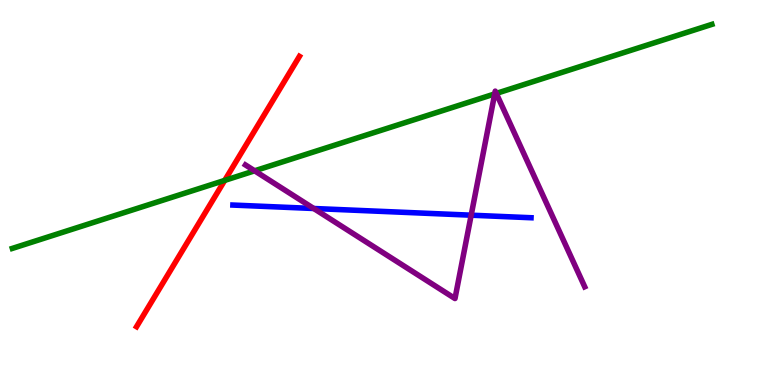[{'lines': ['blue', 'red'], 'intersections': []}, {'lines': ['green', 'red'], 'intersections': [{'x': 2.9, 'y': 5.31}]}, {'lines': ['purple', 'red'], 'intersections': []}, {'lines': ['blue', 'green'], 'intersections': []}, {'lines': ['blue', 'purple'], 'intersections': [{'x': 4.05, 'y': 4.58}, {'x': 6.08, 'y': 4.41}]}, {'lines': ['green', 'purple'], 'intersections': [{'x': 3.29, 'y': 5.56}, {'x': 6.38, 'y': 7.56}, {'x': 6.4, 'y': 7.57}]}]